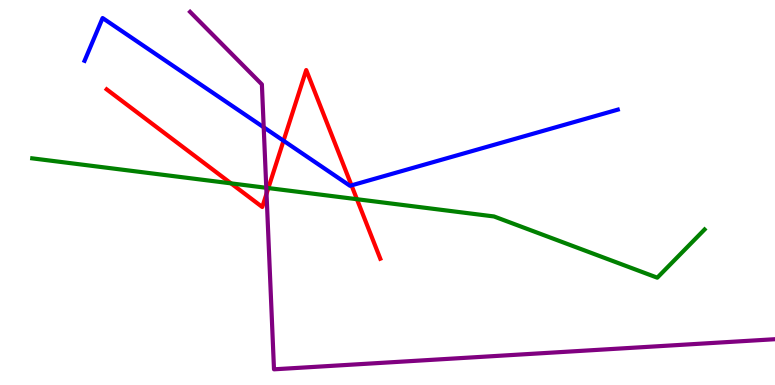[{'lines': ['blue', 'red'], 'intersections': [{'x': 3.66, 'y': 6.34}, {'x': 4.54, 'y': 5.19}]}, {'lines': ['green', 'red'], 'intersections': [{'x': 2.98, 'y': 5.24}, {'x': 3.46, 'y': 5.12}, {'x': 4.61, 'y': 4.83}]}, {'lines': ['purple', 'red'], 'intersections': [{'x': 3.44, 'y': 4.97}]}, {'lines': ['blue', 'green'], 'intersections': []}, {'lines': ['blue', 'purple'], 'intersections': [{'x': 3.4, 'y': 6.69}]}, {'lines': ['green', 'purple'], 'intersections': [{'x': 3.44, 'y': 5.12}]}]